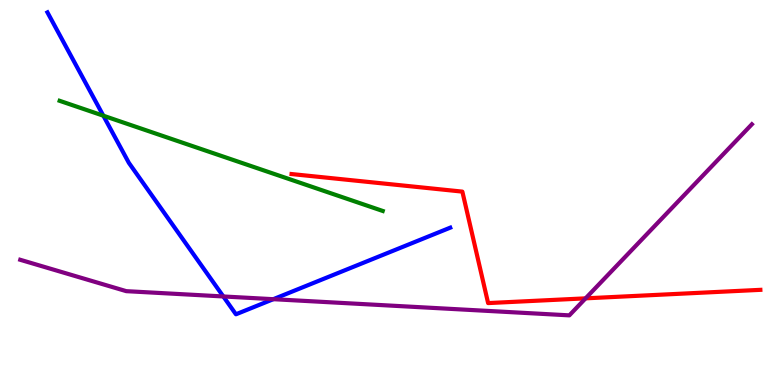[{'lines': ['blue', 'red'], 'intersections': []}, {'lines': ['green', 'red'], 'intersections': []}, {'lines': ['purple', 'red'], 'intersections': [{'x': 7.56, 'y': 2.25}]}, {'lines': ['blue', 'green'], 'intersections': [{'x': 1.33, 'y': 6.99}]}, {'lines': ['blue', 'purple'], 'intersections': [{'x': 2.88, 'y': 2.3}, {'x': 3.53, 'y': 2.23}]}, {'lines': ['green', 'purple'], 'intersections': []}]